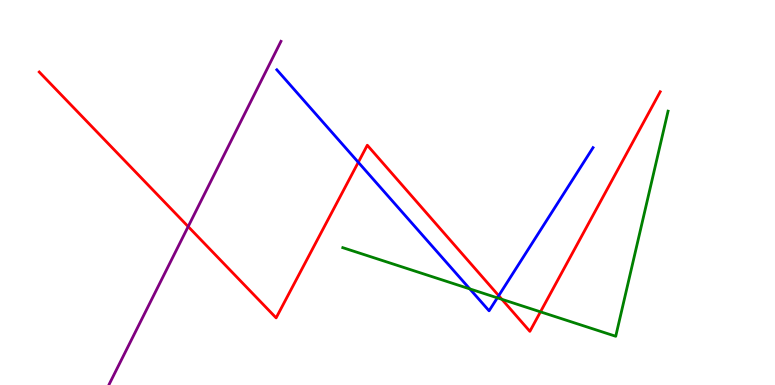[{'lines': ['blue', 'red'], 'intersections': [{'x': 4.62, 'y': 5.78}, {'x': 6.44, 'y': 2.32}]}, {'lines': ['green', 'red'], 'intersections': [{'x': 6.48, 'y': 2.23}, {'x': 6.97, 'y': 1.9}]}, {'lines': ['purple', 'red'], 'intersections': [{'x': 2.43, 'y': 4.11}]}, {'lines': ['blue', 'green'], 'intersections': [{'x': 6.06, 'y': 2.5}, {'x': 6.42, 'y': 2.26}]}, {'lines': ['blue', 'purple'], 'intersections': []}, {'lines': ['green', 'purple'], 'intersections': []}]